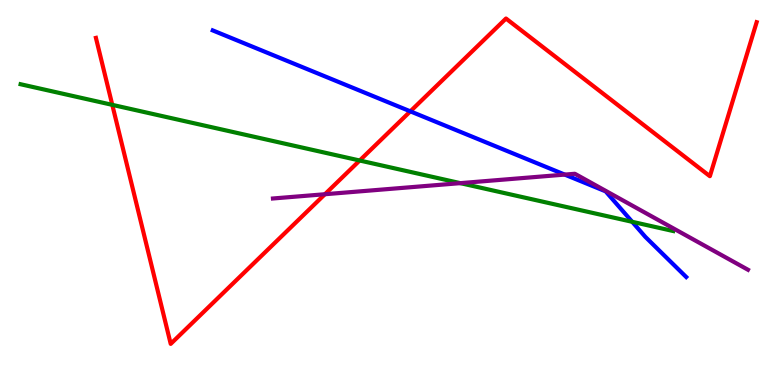[{'lines': ['blue', 'red'], 'intersections': [{'x': 5.29, 'y': 7.11}]}, {'lines': ['green', 'red'], 'intersections': [{'x': 1.45, 'y': 7.28}, {'x': 4.64, 'y': 5.83}]}, {'lines': ['purple', 'red'], 'intersections': [{'x': 4.19, 'y': 4.96}]}, {'lines': ['blue', 'green'], 'intersections': [{'x': 8.16, 'y': 4.24}]}, {'lines': ['blue', 'purple'], 'intersections': [{'x': 7.29, 'y': 5.46}]}, {'lines': ['green', 'purple'], 'intersections': [{'x': 5.94, 'y': 5.24}]}]